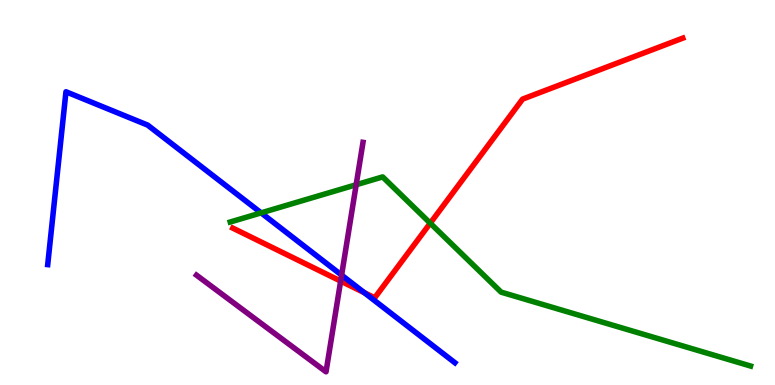[{'lines': ['blue', 'red'], 'intersections': [{'x': 4.7, 'y': 2.4}]}, {'lines': ['green', 'red'], 'intersections': [{'x': 5.55, 'y': 4.2}]}, {'lines': ['purple', 'red'], 'intersections': [{'x': 4.4, 'y': 2.7}]}, {'lines': ['blue', 'green'], 'intersections': [{'x': 3.37, 'y': 4.47}]}, {'lines': ['blue', 'purple'], 'intersections': [{'x': 4.41, 'y': 2.85}]}, {'lines': ['green', 'purple'], 'intersections': [{'x': 4.6, 'y': 5.2}]}]